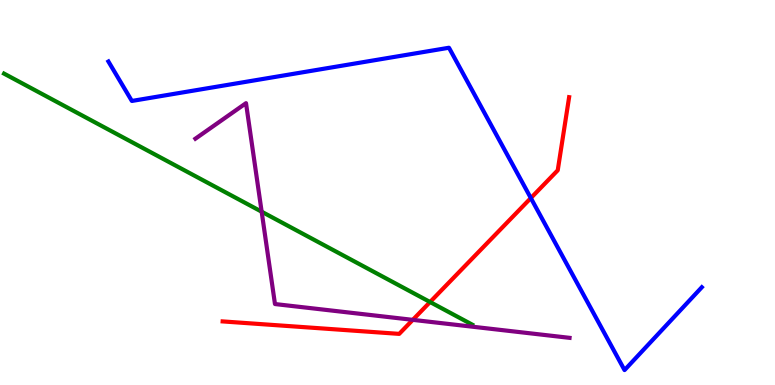[{'lines': ['blue', 'red'], 'intersections': [{'x': 6.85, 'y': 4.86}]}, {'lines': ['green', 'red'], 'intersections': [{'x': 5.55, 'y': 2.16}]}, {'lines': ['purple', 'red'], 'intersections': [{'x': 5.33, 'y': 1.69}]}, {'lines': ['blue', 'green'], 'intersections': []}, {'lines': ['blue', 'purple'], 'intersections': []}, {'lines': ['green', 'purple'], 'intersections': [{'x': 3.38, 'y': 4.5}]}]